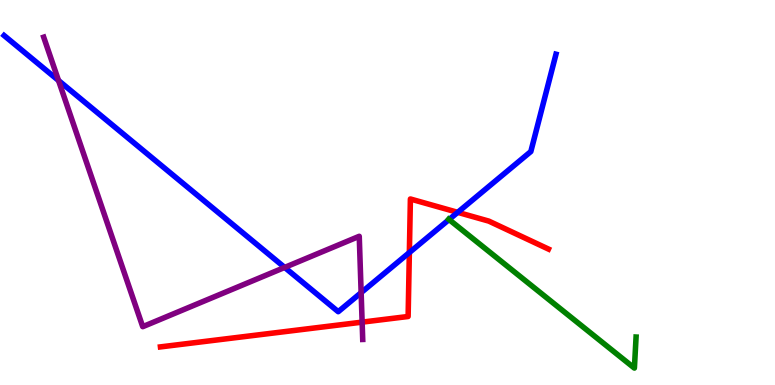[{'lines': ['blue', 'red'], 'intersections': [{'x': 5.28, 'y': 3.44}, {'x': 5.91, 'y': 4.48}]}, {'lines': ['green', 'red'], 'intersections': []}, {'lines': ['purple', 'red'], 'intersections': [{'x': 4.67, 'y': 1.63}]}, {'lines': ['blue', 'green'], 'intersections': [{'x': 5.79, 'y': 4.3}]}, {'lines': ['blue', 'purple'], 'intersections': [{'x': 0.755, 'y': 7.91}, {'x': 3.67, 'y': 3.05}, {'x': 4.66, 'y': 2.4}]}, {'lines': ['green', 'purple'], 'intersections': []}]